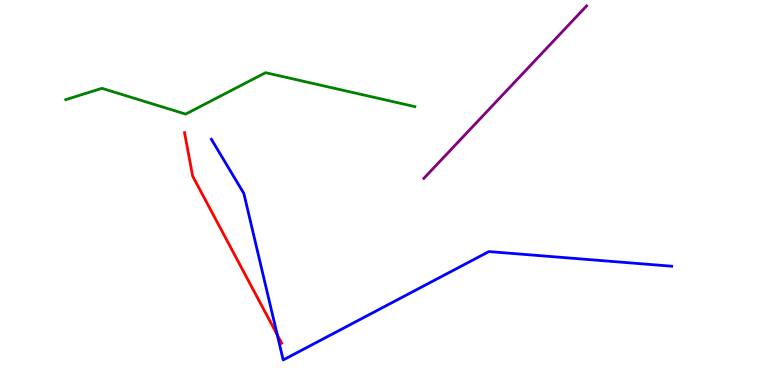[{'lines': ['blue', 'red'], 'intersections': [{'x': 3.58, 'y': 1.3}]}, {'lines': ['green', 'red'], 'intersections': []}, {'lines': ['purple', 'red'], 'intersections': []}, {'lines': ['blue', 'green'], 'intersections': []}, {'lines': ['blue', 'purple'], 'intersections': []}, {'lines': ['green', 'purple'], 'intersections': []}]